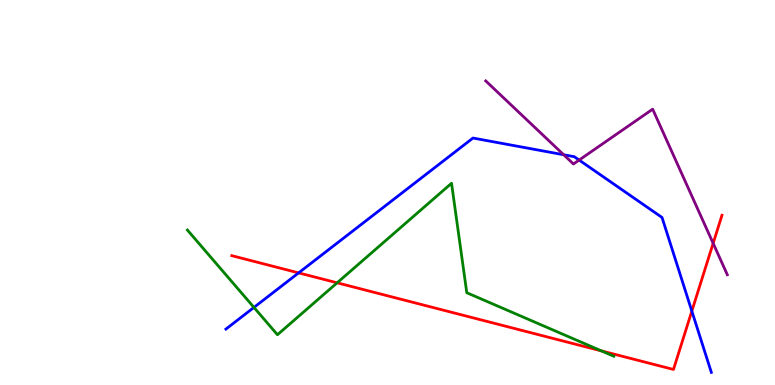[{'lines': ['blue', 'red'], 'intersections': [{'x': 3.85, 'y': 2.91}, {'x': 8.93, 'y': 1.92}]}, {'lines': ['green', 'red'], 'intersections': [{'x': 4.35, 'y': 2.65}, {'x': 7.76, 'y': 0.886}]}, {'lines': ['purple', 'red'], 'intersections': [{'x': 9.2, 'y': 3.68}]}, {'lines': ['blue', 'green'], 'intersections': [{'x': 3.28, 'y': 2.02}]}, {'lines': ['blue', 'purple'], 'intersections': [{'x': 7.27, 'y': 5.98}, {'x': 7.47, 'y': 5.84}]}, {'lines': ['green', 'purple'], 'intersections': []}]